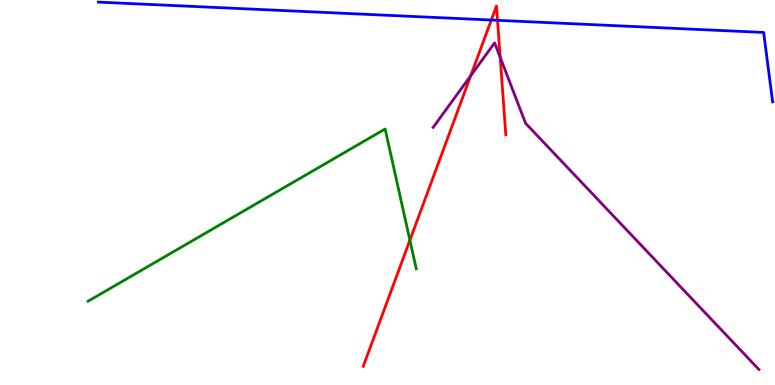[{'lines': ['blue', 'red'], 'intersections': [{'x': 6.34, 'y': 9.48}, {'x': 6.42, 'y': 9.47}]}, {'lines': ['green', 'red'], 'intersections': [{'x': 5.29, 'y': 3.76}]}, {'lines': ['purple', 'red'], 'intersections': [{'x': 6.07, 'y': 8.03}, {'x': 6.45, 'y': 8.51}]}, {'lines': ['blue', 'green'], 'intersections': []}, {'lines': ['blue', 'purple'], 'intersections': []}, {'lines': ['green', 'purple'], 'intersections': []}]